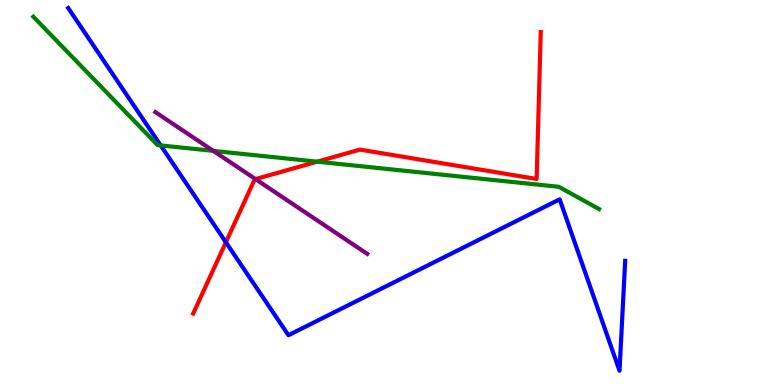[{'lines': ['blue', 'red'], 'intersections': [{'x': 2.91, 'y': 3.71}]}, {'lines': ['green', 'red'], 'intersections': [{'x': 4.09, 'y': 5.8}]}, {'lines': ['purple', 'red'], 'intersections': [{'x': 3.3, 'y': 5.35}]}, {'lines': ['blue', 'green'], 'intersections': [{'x': 2.07, 'y': 6.22}]}, {'lines': ['blue', 'purple'], 'intersections': []}, {'lines': ['green', 'purple'], 'intersections': [{'x': 2.75, 'y': 6.08}]}]